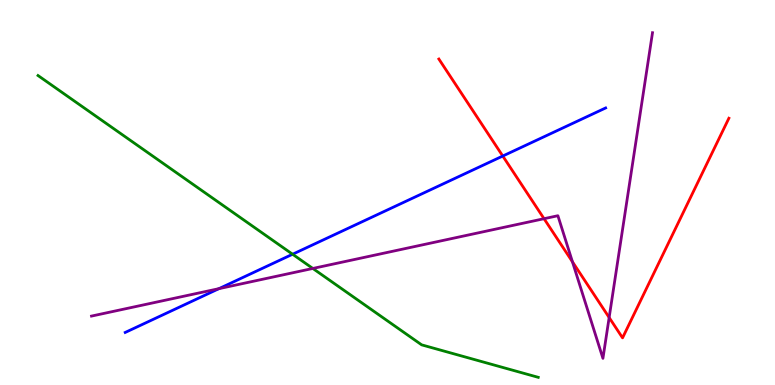[{'lines': ['blue', 'red'], 'intersections': [{'x': 6.49, 'y': 5.95}]}, {'lines': ['green', 'red'], 'intersections': []}, {'lines': ['purple', 'red'], 'intersections': [{'x': 7.02, 'y': 4.32}, {'x': 7.39, 'y': 3.2}, {'x': 7.86, 'y': 1.75}]}, {'lines': ['blue', 'green'], 'intersections': [{'x': 3.78, 'y': 3.4}]}, {'lines': ['blue', 'purple'], 'intersections': [{'x': 2.82, 'y': 2.5}]}, {'lines': ['green', 'purple'], 'intersections': [{'x': 4.04, 'y': 3.03}]}]